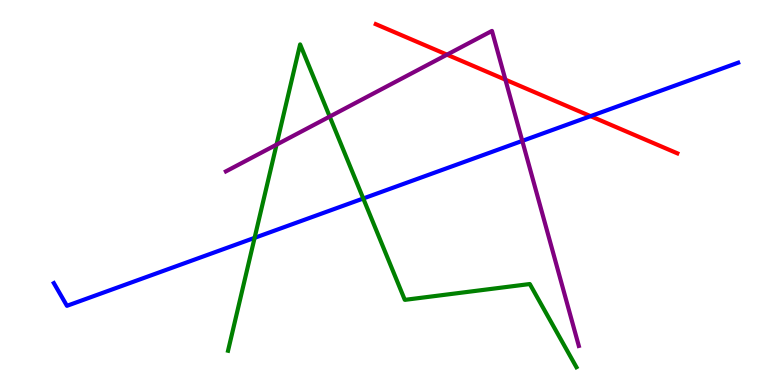[{'lines': ['blue', 'red'], 'intersections': [{'x': 7.62, 'y': 6.98}]}, {'lines': ['green', 'red'], 'intersections': []}, {'lines': ['purple', 'red'], 'intersections': [{'x': 5.77, 'y': 8.58}, {'x': 6.52, 'y': 7.93}]}, {'lines': ['blue', 'green'], 'intersections': [{'x': 3.29, 'y': 3.82}, {'x': 4.69, 'y': 4.84}]}, {'lines': ['blue', 'purple'], 'intersections': [{'x': 6.74, 'y': 6.34}]}, {'lines': ['green', 'purple'], 'intersections': [{'x': 3.57, 'y': 6.24}, {'x': 4.25, 'y': 6.97}]}]